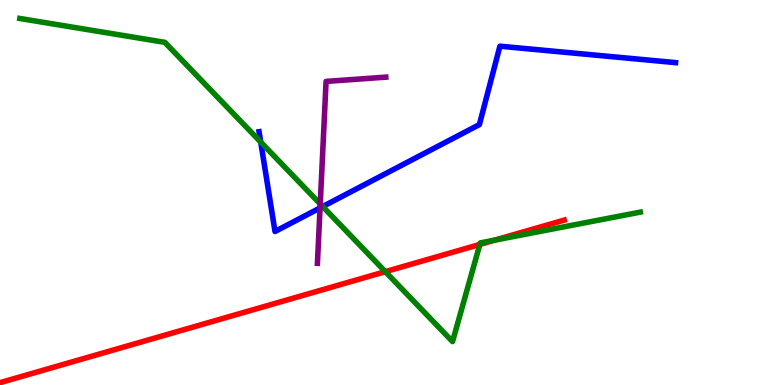[{'lines': ['blue', 'red'], 'intersections': []}, {'lines': ['green', 'red'], 'intersections': [{'x': 4.97, 'y': 2.94}, {'x': 6.19, 'y': 3.65}, {'x': 6.38, 'y': 3.76}]}, {'lines': ['purple', 'red'], 'intersections': []}, {'lines': ['blue', 'green'], 'intersections': [{'x': 3.36, 'y': 6.31}, {'x': 4.16, 'y': 4.64}]}, {'lines': ['blue', 'purple'], 'intersections': [{'x': 4.13, 'y': 4.6}]}, {'lines': ['green', 'purple'], 'intersections': [{'x': 4.13, 'y': 4.7}]}]